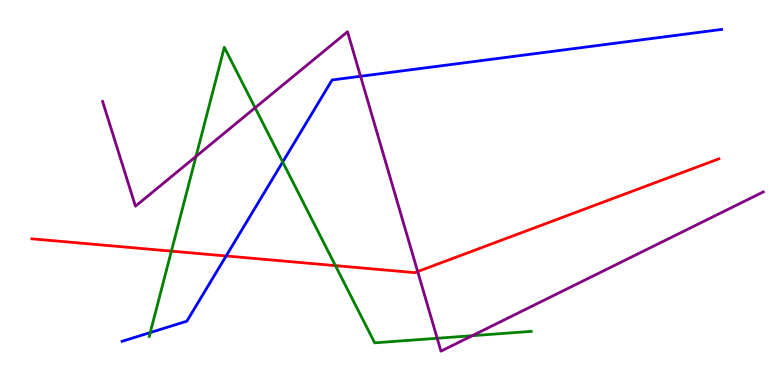[{'lines': ['blue', 'red'], 'intersections': [{'x': 2.92, 'y': 3.35}]}, {'lines': ['green', 'red'], 'intersections': [{'x': 2.21, 'y': 3.48}, {'x': 4.33, 'y': 3.1}]}, {'lines': ['purple', 'red'], 'intersections': [{'x': 5.39, 'y': 2.95}]}, {'lines': ['blue', 'green'], 'intersections': [{'x': 1.94, 'y': 1.36}, {'x': 3.65, 'y': 5.79}]}, {'lines': ['blue', 'purple'], 'intersections': [{'x': 4.65, 'y': 8.02}]}, {'lines': ['green', 'purple'], 'intersections': [{'x': 2.53, 'y': 5.94}, {'x': 3.29, 'y': 7.2}, {'x': 5.64, 'y': 1.21}, {'x': 6.09, 'y': 1.28}]}]